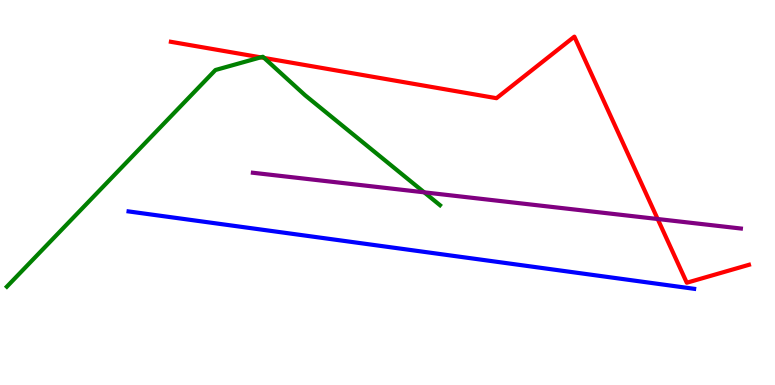[{'lines': ['blue', 'red'], 'intersections': []}, {'lines': ['green', 'red'], 'intersections': [{'x': 3.36, 'y': 8.51}, {'x': 3.41, 'y': 8.49}]}, {'lines': ['purple', 'red'], 'intersections': [{'x': 8.49, 'y': 4.31}]}, {'lines': ['blue', 'green'], 'intersections': []}, {'lines': ['blue', 'purple'], 'intersections': []}, {'lines': ['green', 'purple'], 'intersections': [{'x': 5.47, 'y': 5.0}]}]